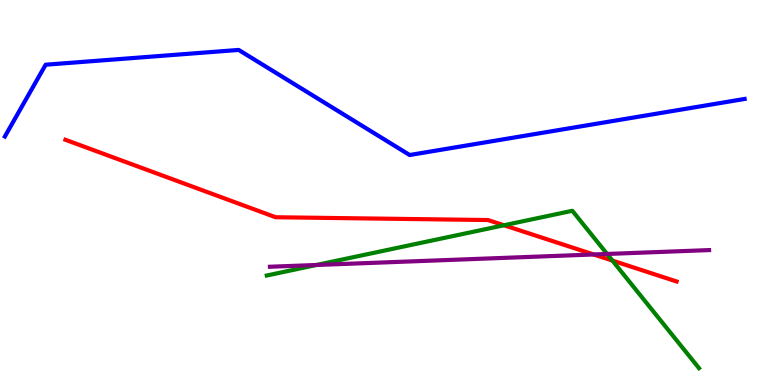[{'lines': ['blue', 'red'], 'intersections': []}, {'lines': ['green', 'red'], 'intersections': [{'x': 6.5, 'y': 4.15}, {'x': 7.9, 'y': 3.23}]}, {'lines': ['purple', 'red'], 'intersections': [{'x': 7.66, 'y': 3.39}]}, {'lines': ['blue', 'green'], 'intersections': []}, {'lines': ['blue', 'purple'], 'intersections': []}, {'lines': ['green', 'purple'], 'intersections': [{'x': 4.08, 'y': 3.12}, {'x': 7.83, 'y': 3.4}]}]